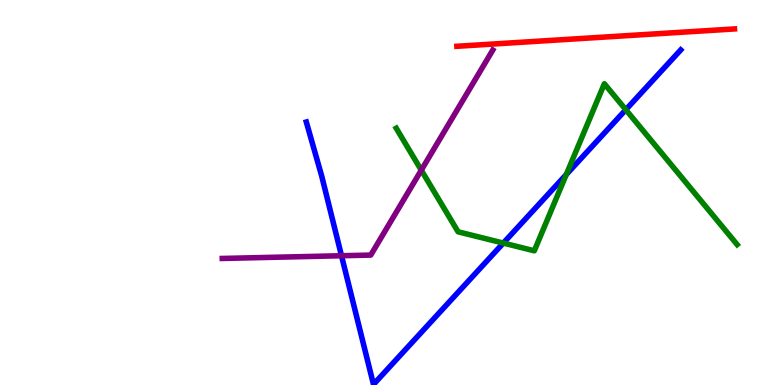[{'lines': ['blue', 'red'], 'intersections': []}, {'lines': ['green', 'red'], 'intersections': []}, {'lines': ['purple', 'red'], 'intersections': []}, {'lines': ['blue', 'green'], 'intersections': [{'x': 6.49, 'y': 3.69}, {'x': 7.31, 'y': 5.47}, {'x': 8.07, 'y': 7.15}]}, {'lines': ['blue', 'purple'], 'intersections': [{'x': 4.41, 'y': 3.36}]}, {'lines': ['green', 'purple'], 'intersections': [{'x': 5.44, 'y': 5.58}]}]